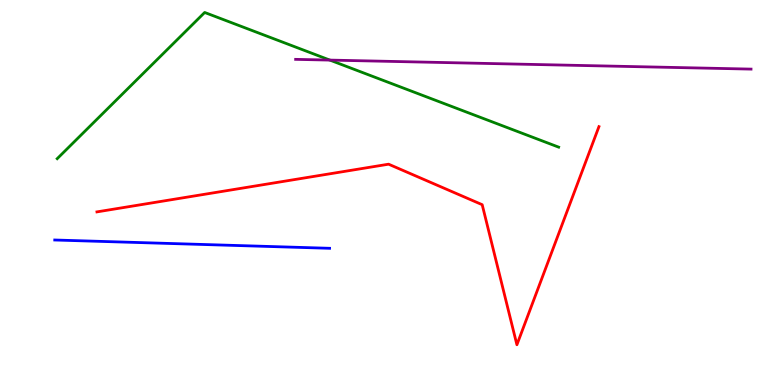[{'lines': ['blue', 'red'], 'intersections': []}, {'lines': ['green', 'red'], 'intersections': []}, {'lines': ['purple', 'red'], 'intersections': []}, {'lines': ['blue', 'green'], 'intersections': []}, {'lines': ['blue', 'purple'], 'intersections': []}, {'lines': ['green', 'purple'], 'intersections': [{'x': 4.26, 'y': 8.44}]}]